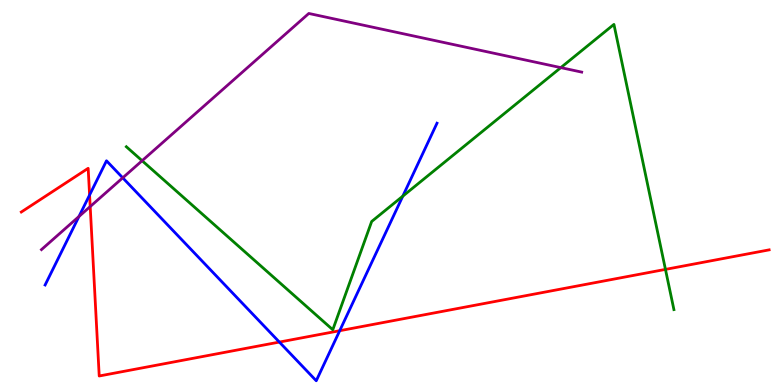[{'lines': ['blue', 'red'], 'intersections': [{'x': 1.16, 'y': 4.94}, {'x': 3.6, 'y': 1.11}, {'x': 4.38, 'y': 1.41}]}, {'lines': ['green', 'red'], 'intersections': [{'x': 8.59, 'y': 3.0}]}, {'lines': ['purple', 'red'], 'intersections': [{'x': 1.16, 'y': 4.63}]}, {'lines': ['blue', 'green'], 'intersections': [{'x': 5.2, 'y': 4.9}]}, {'lines': ['blue', 'purple'], 'intersections': [{'x': 1.02, 'y': 4.38}, {'x': 1.58, 'y': 5.38}]}, {'lines': ['green', 'purple'], 'intersections': [{'x': 1.83, 'y': 5.83}, {'x': 7.24, 'y': 8.24}]}]